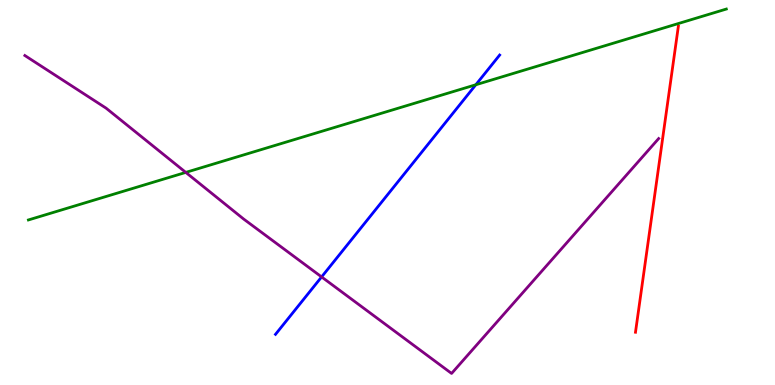[{'lines': ['blue', 'red'], 'intersections': []}, {'lines': ['green', 'red'], 'intersections': []}, {'lines': ['purple', 'red'], 'intersections': []}, {'lines': ['blue', 'green'], 'intersections': [{'x': 6.14, 'y': 7.8}]}, {'lines': ['blue', 'purple'], 'intersections': [{'x': 4.15, 'y': 2.81}]}, {'lines': ['green', 'purple'], 'intersections': [{'x': 2.4, 'y': 5.52}]}]